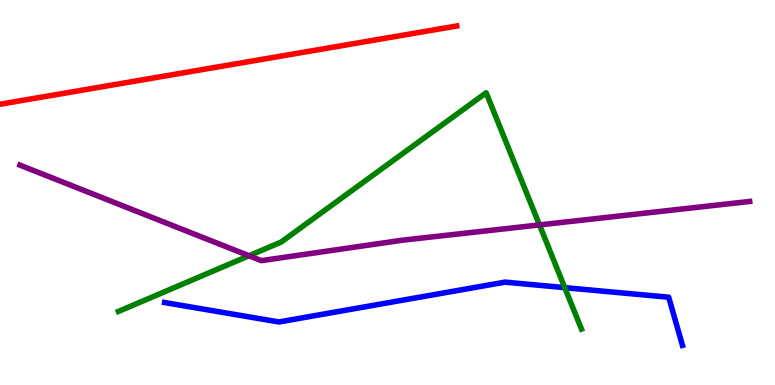[{'lines': ['blue', 'red'], 'intersections': []}, {'lines': ['green', 'red'], 'intersections': []}, {'lines': ['purple', 'red'], 'intersections': []}, {'lines': ['blue', 'green'], 'intersections': [{'x': 7.29, 'y': 2.53}]}, {'lines': ['blue', 'purple'], 'intersections': []}, {'lines': ['green', 'purple'], 'intersections': [{'x': 3.21, 'y': 3.36}, {'x': 6.96, 'y': 4.16}]}]